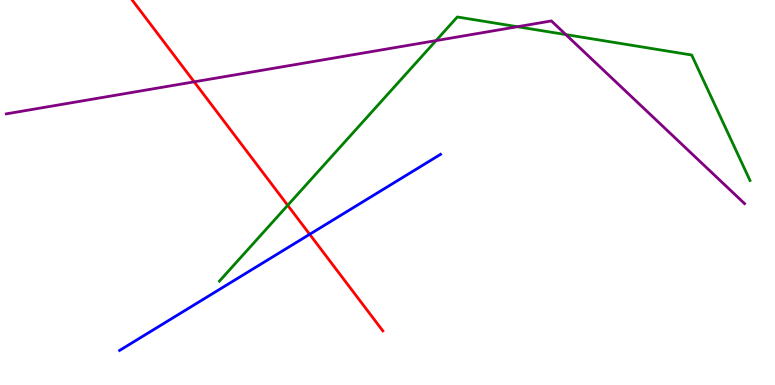[{'lines': ['blue', 'red'], 'intersections': [{'x': 4.0, 'y': 3.91}]}, {'lines': ['green', 'red'], 'intersections': [{'x': 3.71, 'y': 4.67}]}, {'lines': ['purple', 'red'], 'intersections': [{'x': 2.51, 'y': 7.87}]}, {'lines': ['blue', 'green'], 'intersections': []}, {'lines': ['blue', 'purple'], 'intersections': []}, {'lines': ['green', 'purple'], 'intersections': [{'x': 5.63, 'y': 8.95}, {'x': 6.68, 'y': 9.31}, {'x': 7.3, 'y': 9.1}]}]